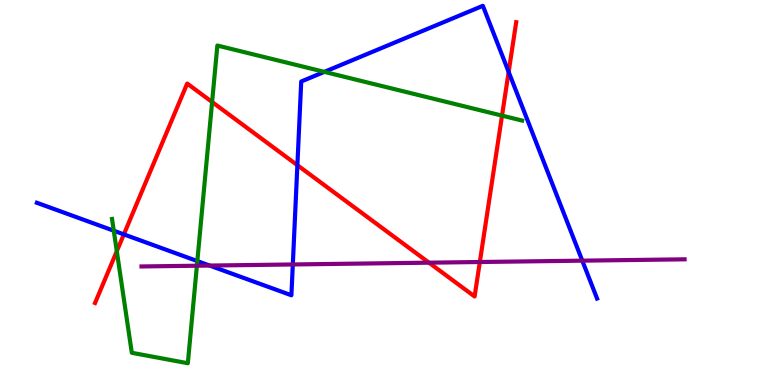[{'lines': ['blue', 'red'], 'intersections': [{'x': 1.6, 'y': 3.91}, {'x': 3.84, 'y': 5.71}, {'x': 6.56, 'y': 8.13}]}, {'lines': ['green', 'red'], 'intersections': [{'x': 1.51, 'y': 3.48}, {'x': 2.74, 'y': 7.35}, {'x': 6.48, 'y': 7.0}]}, {'lines': ['purple', 'red'], 'intersections': [{'x': 5.54, 'y': 3.18}, {'x': 6.19, 'y': 3.19}]}, {'lines': ['blue', 'green'], 'intersections': [{'x': 1.47, 'y': 4.01}, {'x': 2.55, 'y': 3.22}, {'x': 4.19, 'y': 8.13}]}, {'lines': ['blue', 'purple'], 'intersections': [{'x': 2.71, 'y': 3.1}, {'x': 3.78, 'y': 3.13}, {'x': 7.51, 'y': 3.23}]}, {'lines': ['green', 'purple'], 'intersections': [{'x': 2.54, 'y': 3.1}]}]